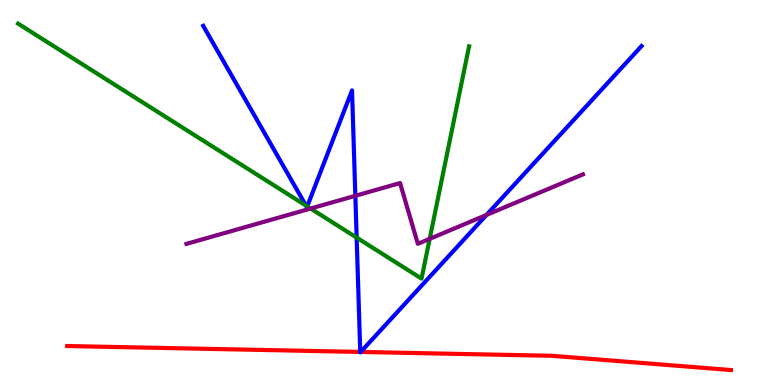[{'lines': ['blue', 'red'], 'intersections': [{'x': 4.65, 'y': 0.859}, {'x': 4.65, 'y': 0.859}]}, {'lines': ['green', 'red'], 'intersections': []}, {'lines': ['purple', 'red'], 'intersections': []}, {'lines': ['blue', 'green'], 'intersections': [{'x': 3.95, 'y': 4.66}, {'x': 3.96, 'y': 4.64}, {'x': 4.6, 'y': 3.83}]}, {'lines': ['blue', 'purple'], 'intersections': [{'x': 4.59, 'y': 4.91}, {'x': 6.28, 'y': 4.42}]}, {'lines': ['green', 'purple'], 'intersections': [{'x': 4.01, 'y': 4.58}, {'x': 5.54, 'y': 3.8}]}]